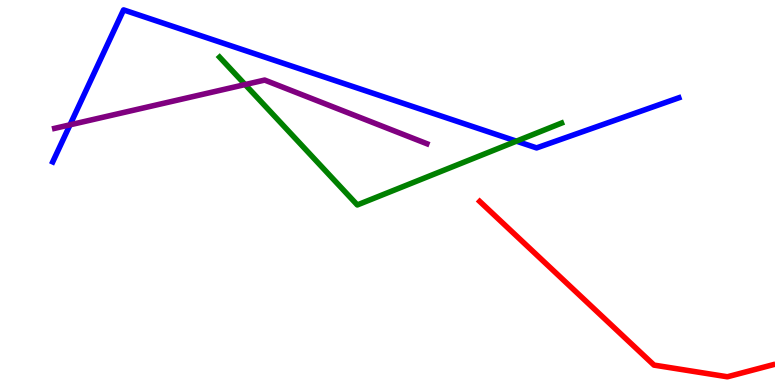[{'lines': ['blue', 'red'], 'intersections': []}, {'lines': ['green', 'red'], 'intersections': []}, {'lines': ['purple', 'red'], 'intersections': []}, {'lines': ['blue', 'green'], 'intersections': [{'x': 6.66, 'y': 6.33}]}, {'lines': ['blue', 'purple'], 'intersections': [{'x': 0.903, 'y': 6.76}]}, {'lines': ['green', 'purple'], 'intersections': [{'x': 3.16, 'y': 7.8}]}]